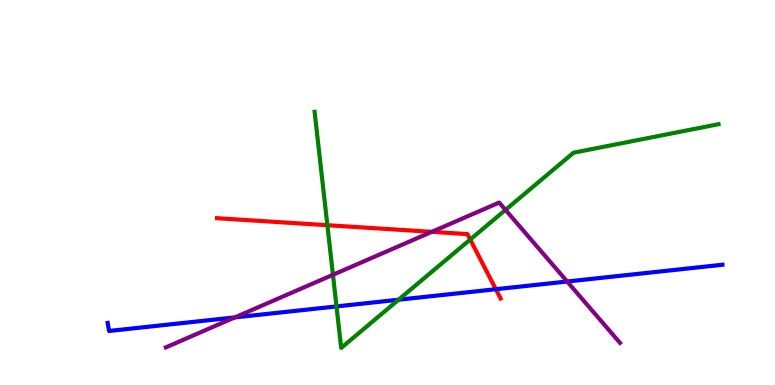[{'lines': ['blue', 'red'], 'intersections': [{'x': 6.4, 'y': 2.49}]}, {'lines': ['green', 'red'], 'intersections': [{'x': 4.22, 'y': 4.15}, {'x': 6.07, 'y': 3.78}]}, {'lines': ['purple', 'red'], 'intersections': [{'x': 5.57, 'y': 3.98}]}, {'lines': ['blue', 'green'], 'intersections': [{'x': 4.34, 'y': 2.04}, {'x': 5.14, 'y': 2.21}]}, {'lines': ['blue', 'purple'], 'intersections': [{'x': 3.03, 'y': 1.76}, {'x': 7.32, 'y': 2.69}]}, {'lines': ['green', 'purple'], 'intersections': [{'x': 4.3, 'y': 2.86}, {'x': 6.52, 'y': 4.55}]}]